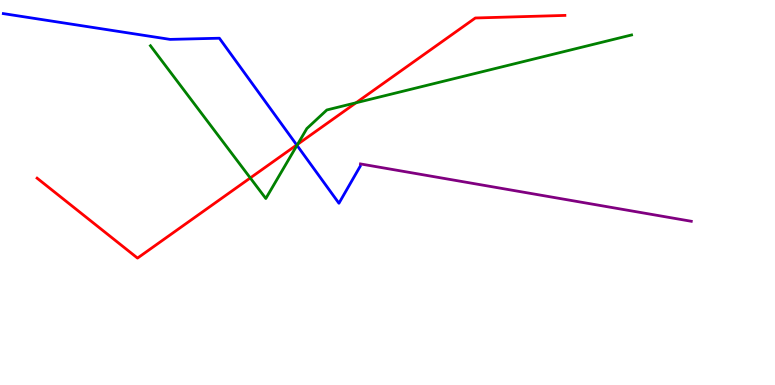[{'lines': ['blue', 'red'], 'intersections': [{'x': 3.83, 'y': 6.24}]}, {'lines': ['green', 'red'], 'intersections': [{'x': 3.23, 'y': 5.38}, {'x': 3.84, 'y': 6.25}, {'x': 4.59, 'y': 7.33}]}, {'lines': ['purple', 'red'], 'intersections': []}, {'lines': ['blue', 'green'], 'intersections': [{'x': 3.83, 'y': 6.22}]}, {'lines': ['blue', 'purple'], 'intersections': []}, {'lines': ['green', 'purple'], 'intersections': []}]